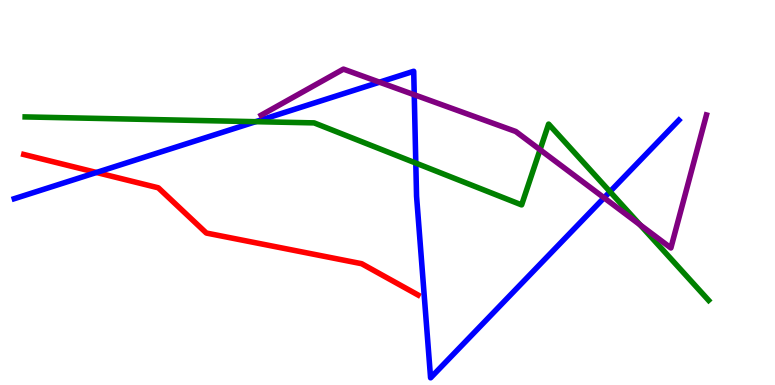[{'lines': ['blue', 'red'], 'intersections': [{'x': 1.24, 'y': 5.52}]}, {'lines': ['green', 'red'], 'intersections': []}, {'lines': ['purple', 'red'], 'intersections': []}, {'lines': ['blue', 'green'], 'intersections': [{'x': 3.3, 'y': 6.84}, {'x': 5.37, 'y': 5.76}, {'x': 7.87, 'y': 5.02}]}, {'lines': ['blue', 'purple'], 'intersections': [{'x': 4.9, 'y': 7.87}, {'x': 5.35, 'y': 7.54}, {'x': 7.79, 'y': 4.86}]}, {'lines': ['green', 'purple'], 'intersections': [{'x': 6.97, 'y': 6.11}, {'x': 8.26, 'y': 4.16}]}]